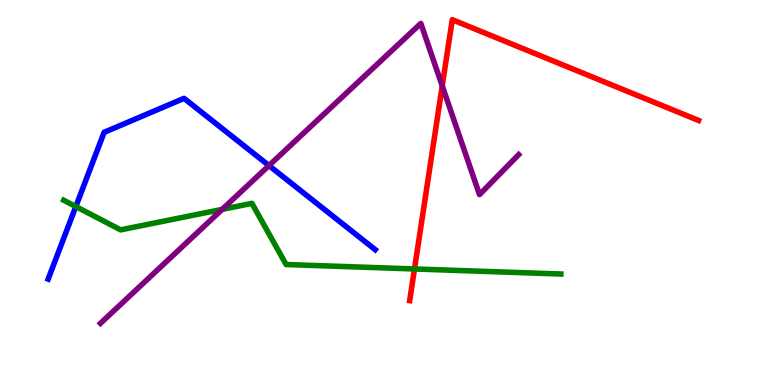[{'lines': ['blue', 'red'], 'intersections': []}, {'lines': ['green', 'red'], 'intersections': [{'x': 5.35, 'y': 3.01}]}, {'lines': ['purple', 'red'], 'intersections': [{'x': 5.71, 'y': 7.77}]}, {'lines': ['blue', 'green'], 'intersections': [{'x': 0.978, 'y': 4.64}]}, {'lines': ['blue', 'purple'], 'intersections': [{'x': 3.47, 'y': 5.7}]}, {'lines': ['green', 'purple'], 'intersections': [{'x': 2.87, 'y': 4.56}]}]